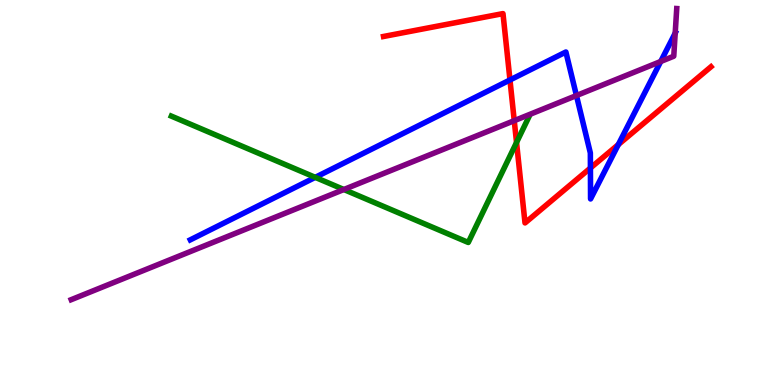[{'lines': ['blue', 'red'], 'intersections': [{'x': 6.58, 'y': 7.92}, {'x': 7.62, 'y': 5.64}, {'x': 7.98, 'y': 6.24}]}, {'lines': ['green', 'red'], 'intersections': [{'x': 6.67, 'y': 6.3}]}, {'lines': ['purple', 'red'], 'intersections': [{'x': 6.64, 'y': 6.87}]}, {'lines': ['blue', 'green'], 'intersections': [{'x': 4.07, 'y': 5.39}]}, {'lines': ['blue', 'purple'], 'intersections': [{'x': 7.44, 'y': 7.52}, {'x': 8.53, 'y': 8.4}, {'x': 8.71, 'y': 9.14}]}, {'lines': ['green', 'purple'], 'intersections': [{'x': 4.44, 'y': 5.08}]}]